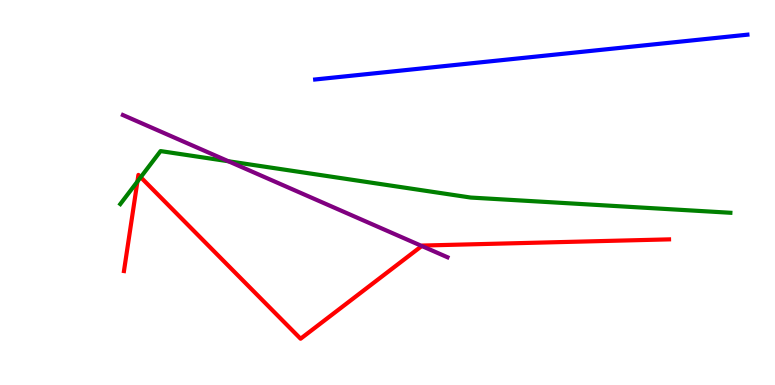[{'lines': ['blue', 'red'], 'intersections': []}, {'lines': ['green', 'red'], 'intersections': [{'x': 1.77, 'y': 5.28}, {'x': 1.82, 'y': 5.4}]}, {'lines': ['purple', 'red'], 'intersections': [{'x': 5.44, 'y': 3.61}]}, {'lines': ['blue', 'green'], 'intersections': []}, {'lines': ['blue', 'purple'], 'intersections': []}, {'lines': ['green', 'purple'], 'intersections': [{'x': 2.95, 'y': 5.81}]}]